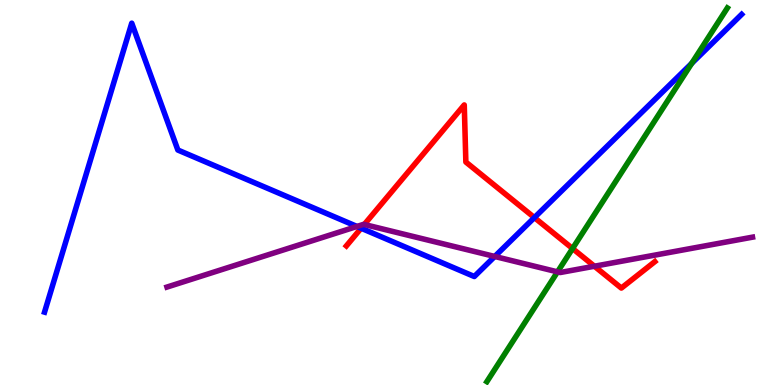[{'lines': ['blue', 'red'], 'intersections': [{'x': 4.66, 'y': 4.07}, {'x': 6.9, 'y': 4.35}]}, {'lines': ['green', 'red'], 'intersections': [{'x': 7.39, 'y': 3.54}]}, {'lines': ['purple', 'red'], 'intersections': [{'x': 4.7, 'y': 4.17}, {'x': 7.67, 'y': 3.08}]}, {'lines': ['blue', 'green'], 'intersections': [{'x': 8.93, 'y': 8.36}]}, {'lines': ['blue', 'purple'], 'intersections': [{'x': 4.61, 'y': 4.12}, {'x': 6.38, 'y': 3.34}]}, {'lines': ['green', 'purple'], 'intersections': [{'x': 7.19, 'y': 2.94}]}]